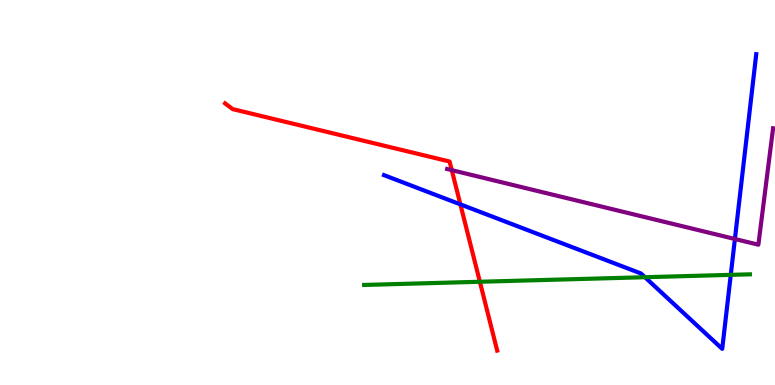[{'lines': ['blue', 'red'], 'intersections': [{'x': 5.94, 'y': 4.69}]}, {'lines': ['green', 'red'], 'intersections': [{'x': 6.19, 'y': 2.68}]}, {'lines': ['purple', 'red'], 'intersections': [{'x': 5.83, 'y': 5.58}]}, {'lines': ['blue', 'green'], 'intersections': [{'x': 8.32, 'y': 2.8}, {'x': 9.43, 'y': 2.86}]}, {'lines': ['blue', 'purple'], 'intersections': [{'x': 9.48, 'y': 3.79}]}, {'lines': ['green', 'purple'], 'intersections': []}]